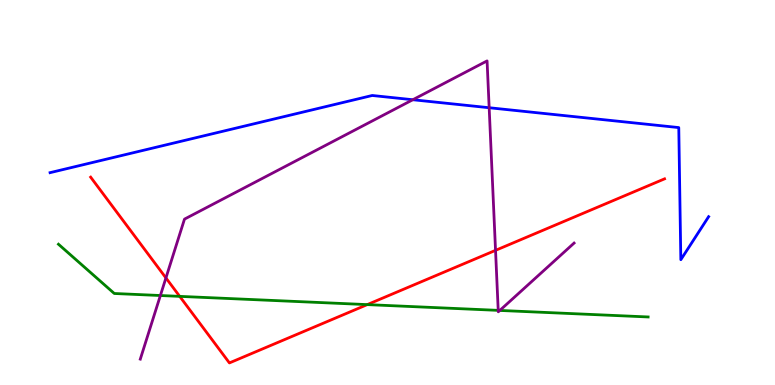[{'lines': ['blue', 'red'], 'intersections': []}, {'lines': ['green', 'red'], 'intersections': [{'x': 2.32, 'y': 2.3}, {'x': 4.74, 'y': 2.09}]}, {'lines': ['purple', 'red'], 'intersections': [{'x': 2.14, 'y': 2.78}, {'x': 6.39, 'y': 3.5}]}, {'lines': ['blue', 'green'], 'intersections': []}, {'lines': ['blue', 'purple'], 'intersections': [{'x': 5.33, 'y': 7.41}, {'x': 6.31, 'y': 7.2}]}, {'lines': ['green', 'purple'], 'intersections': [{'x': 2.07, 'y': 2.32}, {'x': 6.43, 'y': 1.94}, {'x': 6.45, 'y': 1.94}]}]